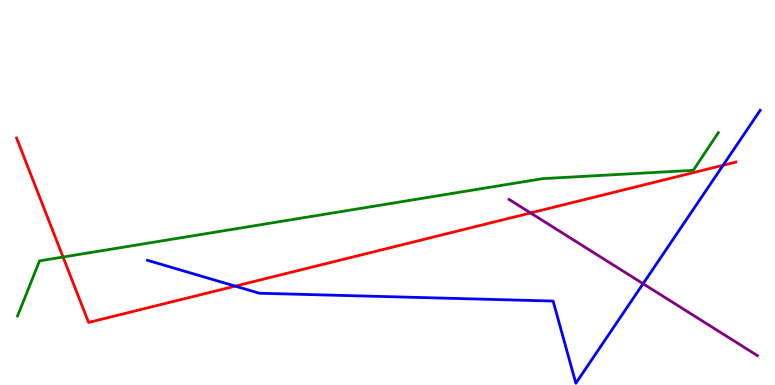[{'lines': ['blue', 'red'], 'intersections': [{'x': 3.04, 'y': 2.57}, {'x': 9.33, 'y': 5.71}]}, {'lines': ['green', 'red'], 'intersections': [{'x': 0.813, 'y': 3.32}]}, {'lines': ['purple', 'red'], 'intersections': [{'x': 6.85, 'y': 4.47}]}, {'lines': ['blue', 'green'], 'intersections': []}, {'lines': ['blue', 'purple'], 'intersections': [{'x': 8.3, 'y': 2.63}]}, {'lines': ['green', 'purple'], 'intersections': []}]